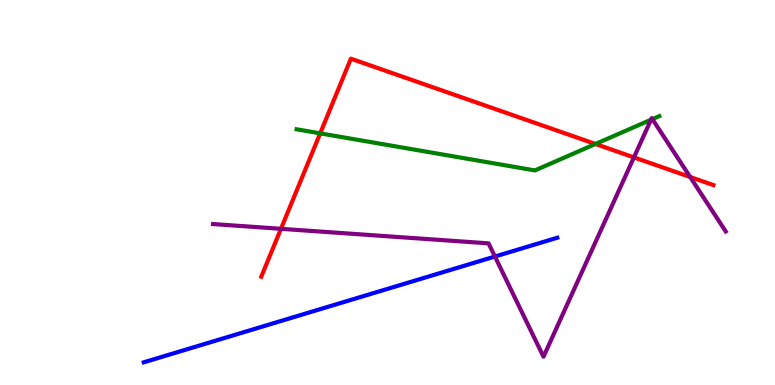[{'lines': ['blue', 'red'], 'intersections': []}, {'lines': ['green', 'red'], 'intersections': [{'x': 4.13, 'y': 6.54}, {'x': 7.68, 'y': 6.26}]}, {'lines': ['purple', 'red'], 'intersections': [{'x': 3.63, 'y': 4.06}, {'x': 8.18, 'y': 5.91}, {'x': 8.91, 'y': 5.4}]}, {'lines': ['blue', 'green'], 'intersections': []}, {'lines': ['blue', 'purple'], 'intersections': [{'x': 6.39, 'y': 3.34}]}, {'lines': ['green', 'purple'], 'intersections': [{'x': 8.4, 'y': 6.89}, {'x': 8.42, 'y': 6.91}]}]